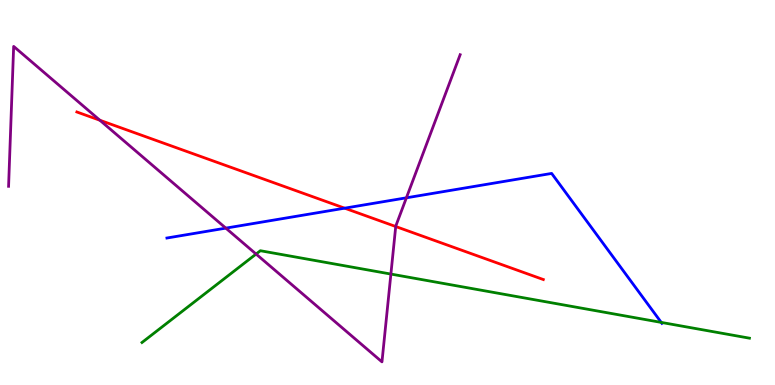[{'lines': ['blue', 'red'], 'intersections': [{'x': 4.45, 'y': 4.59}]}, {'lines': ['green', 'red'], 'intersections': []}, {'lines': ['purple', 'red'], 'intersections': [{'x': 1.29, 'y': 6.88}, {'x': 5.11, 'y': 4.12}]}, {'lines': ['blue', 'green'], 'intersections': [{'x': 8.53, 'y': 1.63}]}, {'lines': ['blue', 'purple'], 'intersections': [{'x': 2.91, 'y': 4.07}, {'x': 5.24, 'y': 4.86}]}, {'lines': ['green', 'purple'], 'intersections': [{'x': 3.3, 'y': 3.4}, {'x': 5.04, 'y': 2.88}]}]